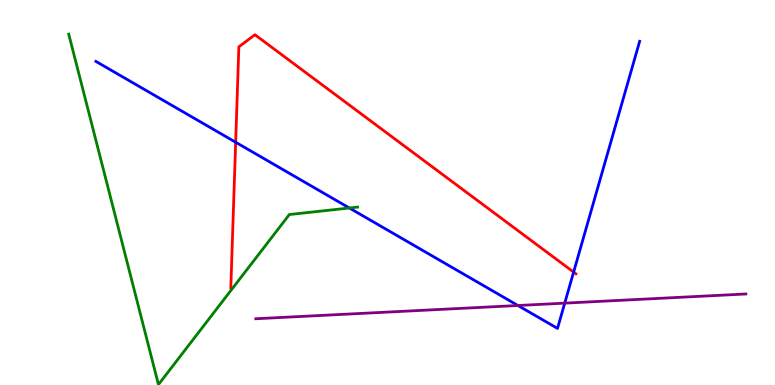[{'lines': ['blue', 'red'], 'intersections': [{'x': 3.04, 'y': 6.31}, {'x': 7.4, 'y': 2.93}]}, {'lines': ['green', 'red'], 'intersections': []}, {'lines': ['purple', 'red'], 'intersections': []}, {'lines': ['blue', 'green'], 'intersections': [{'x': 4.51, 'y': 4.6}]}, {'lines': ['blue', 'purple'], 'intersections': [{'x': 6.68, 'y': 2.06}, {'x': 7.29, 'y': 2.13}]}, {'lines': ['green', 'purple'], 'intersections': []}]